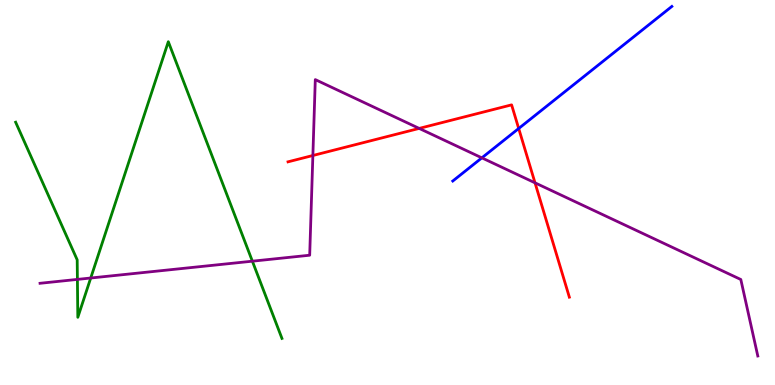[{'lines': ['blue', 'red'], 'intersections': [{'x': 6.69, 'y': 6.66}]}, {'lines': ['green', 'red'], 'intersections': []}, {'lines': ['purple', 'red'], 'intersections': [{'x': 4.04, 'y': 5.96}, {'x': 5.41, 'y': 6.66}, {'x': 6.9, 'y': 5.25}]}, {'lines': ['blue', 'green'], 'intersections': []}, {'lines': ['blue', 'purple'], 'intersections': [{'x': 6.22, 'y': 5.9}]}, {'lines': ['green', 'purple'], 'intersections': [{'x': 0.999, 'y': 2.74}, {'x': 1.17, 'y': 2.78}, {'x': 3.26, 'y': 3.22}]}]